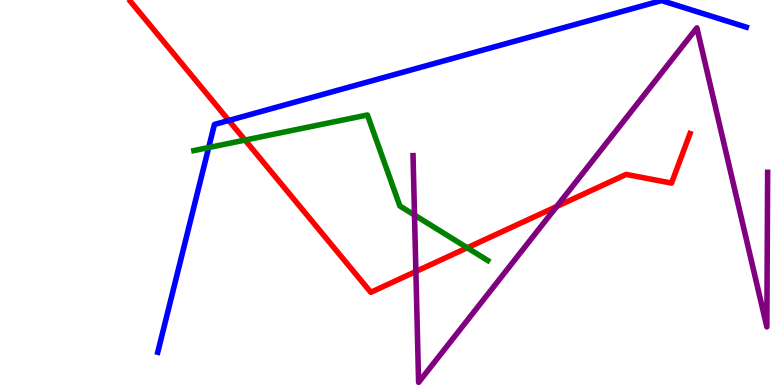[{'lines': ['blue', 'red'], 'intersections': [{'x': 2.95, 'y': 6.87}]}, {'lines': ['green', 'red'], 'intersections': [{'x': 3.16, 'y': 6.36}, {'x': 6.03, 'y': 3.56}]}, {'lines': ['purple', 'red'], 'intersections': [{'x': 5.37, 'y': 2.95}, {'x': 7.18, 'y': 4.64}]}, {'lines': ['blue', 'green'], 'intersections': [{'x': 2.69, 'y': 6.17}]}, {'lines': ['blue', 'purple'], 'intersections': []}, {'lines': ['green', 'purple'], 'intersections': [{'x': 5.35, 'y': 4.41}]}]